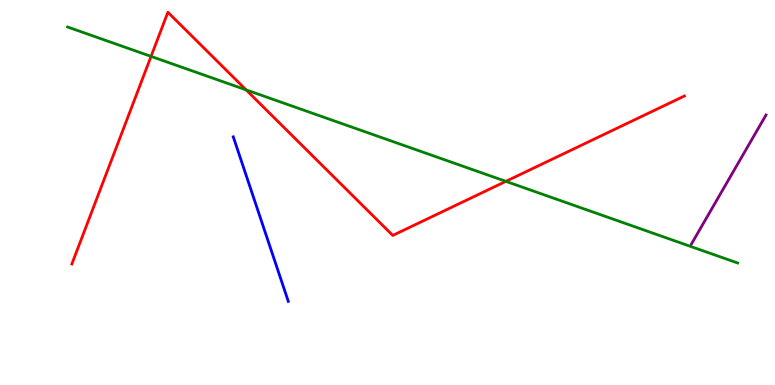[{'lines': ['blue', 'red'], 'intersections': []}, {'lines': ['green', 'red'], 'intersections': [{'x': 1.95, 'y': 8.54}, {'x': 3.18, 'y': 7.67}, {'x': 6.53, 'y': 5.29}]}, {'lines': ['purple', 'red'], 'intersections': []}, {'lines': ['blue', 'green'], 'intersections': []}, {'lines': ['blue', 'purple'], 'intersections': []}, {'lines': ['green', 'purple'], 'intersections': []}]